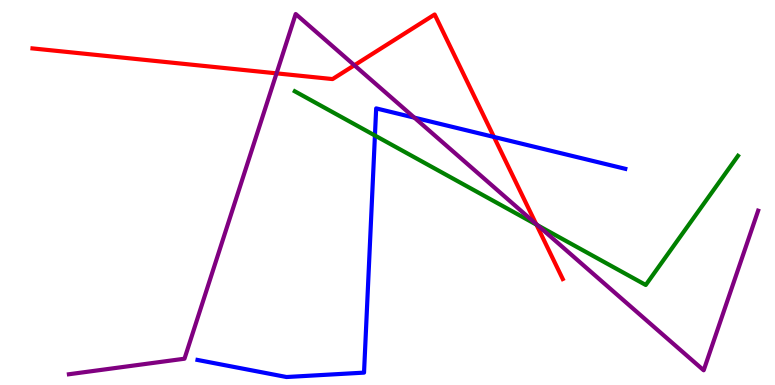[{'lines': ['blue', 'red'], 'intersections': [{'x': 6.37, 'y': 6.44}]}, {'lines': ['green', 'red'], 'intersections': [{'x': 6.92, 'y': 4.17}]}, {'lines': ['purple', 'red'], 'intersections': [{'x': 3.57, 'y': 8.09}, {'x': 4.57, 'y': 8.3}, {'x': 6.92, 'y': 4.18}]}, {'lines': ['blue', 'green'], 'intersections': [{'x': 4.84, 'y': 6.48}]}, {'lines': ['blue', 'purple'], 'intersections': [{'x': 5.35, 'y': 6.94}]}, {'lines': ['green', 'purple'], 'intersections': [{'x': 6.94, 'y': 4.15}]}]